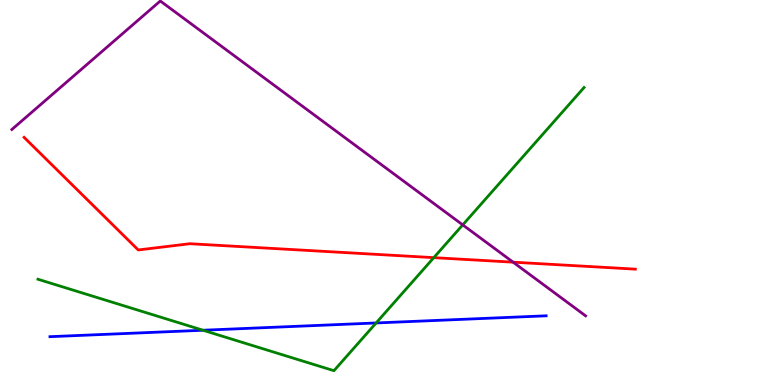[{'lines': ['blue', 'red'], 'intersections': []}, {'lines': ['green', 'red'], 'intersections': [{'x': 5.6, 'y': 3.31}]}, {'lines': ['purple', 'red'], 'intersections': [{'x': 6.62, 'y': 3.19}]}, {'lines': ['blue', 'green'], 'intersections': [{'x': 2.62, 'y': 1.42}, {'x': 4.85, 'y': 1.61}]}, {'lines': ['blue', 'purple'], 'intersections': []}, {'lines': ['green', 'purple'], 'intersections': [{'x': 5.97, 'y': 4.16}]}]